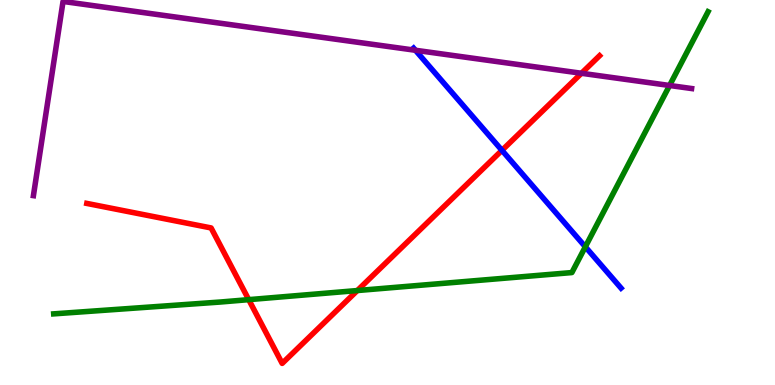[{'lines': ['blue', 'red'], 'intersections': [{'x': 6.48, 'y': 6.09}]}, {'lines': ['green', 'red'], 'intersections': [{'x': 3.21, 'y': 2.22}, {'x': 4.61, 'y': 2.45}]}, {'lines': ['purple', 'red'], 'intersections': [{'x': 7.5, 'y': 8.1}]}, {'lines': ['blue', 'green'], 'intersections': [{'x': 7.55, 'y': 3.59}]}, {'lines': ['blue', 'purple'], 'intersections': [{'x': 5.36, 'y': 8.69}]}, {'lines': ['green', 'purple'], 'intersections': [{'x': 8.64, 'y': 7.78}]}]